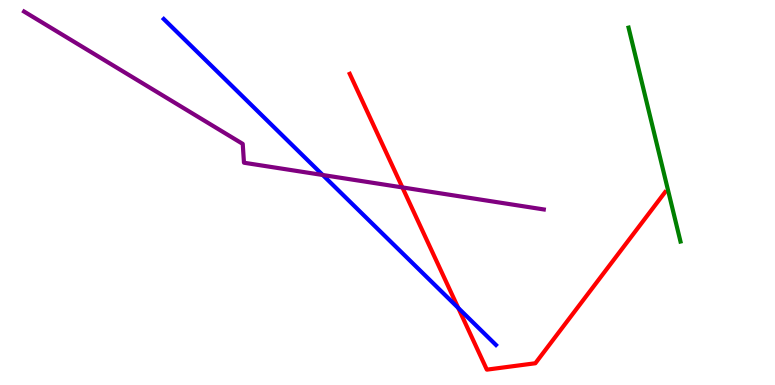[{'lines': ['blue', 'red'], 'intersections': [{'x': 5.91, 'y': 2.0}]}, {'lines': ['green', 'red'], 'intersections': []}, {'lines': ['purple', 'red'], 'intersections': [{'x': 5.19, 'y': 5.13}]}, {'lines': ['blue', 'green'], 'intersections': []}, {'lines': ['blue', 'purple'], 'intersections': [{'x': 4.16, 'y': 5.45}]}, {'lines': ['green', 'purple'], 'intersections': []}]